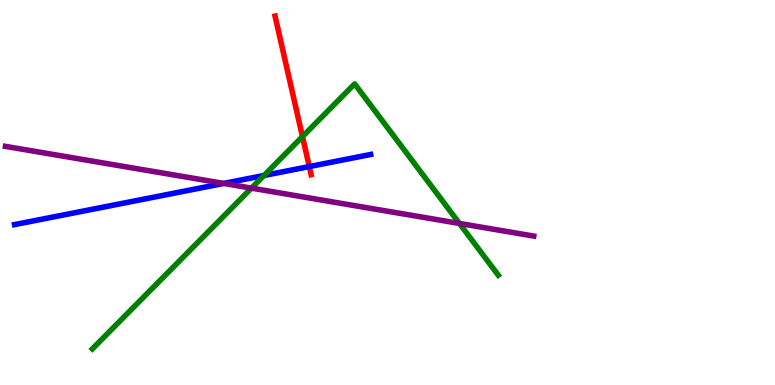[{'lines': ['blue', 'red'], 'intersections': [{'x': 3.99, 'y': 5.67}]}, {'lines': ['green', 'red'], 'intersections': [{'x': 3.9, 'y': 6.45}]}, {'lines': ['purple', 'red'], 'intersections': []}, {'lines': ['blue', 'green'], 'intersections': [{'x': 3.41, 'y': 5.44}]}, {'lines': ['blue', 'purple'], 'intersections': [{'x': 2.89, 'y': 5.24}]}, {'lines': ['green', 'purple'], 'intersections': [{'x': 3.24, 'y': 5.11}, {'x': 5.93, 'y': 4.2}]}]